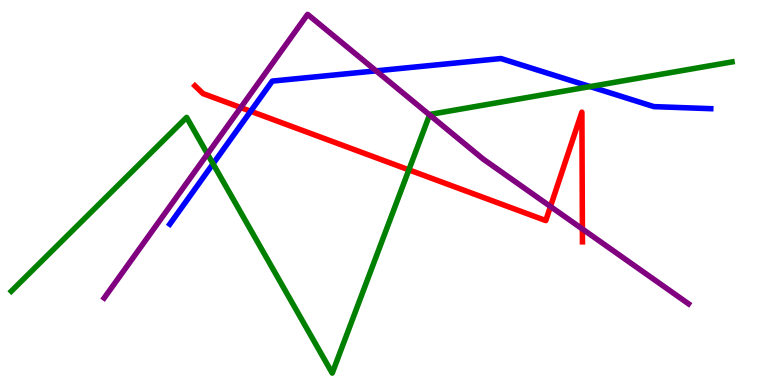[{'lines': ['blue', 'red'], 'intersections': [{'x': 3.23, 'y': 7.11}]}, {'lines': ['green', 'red'], 'intersections': [{'x': 5.28, 'y': 5.59}]}, {'lines': ['purple', 'red'], 'intersections': [{'x': 3.11, 'y': 7.21}, {'x': 7.1, 'y': 4.64}, {'x': 7.51, 'y': 4.05}]}, {'lines': ['blue', 'green'], 'intersections': [{'x': 2.75, 'y': 5.75}, {'x': 7.61, 'y': 7.75}]}, {'lines': ['blue', 'purple'], 'intersections': [{'x': 4.85, 'y': 8.16}]}, {'lines': ['green', 'purple'], 'intersections': [{'x': 2.68, 'y': 6.0}, {'x': 5.54, 'y': 7.02}]}]